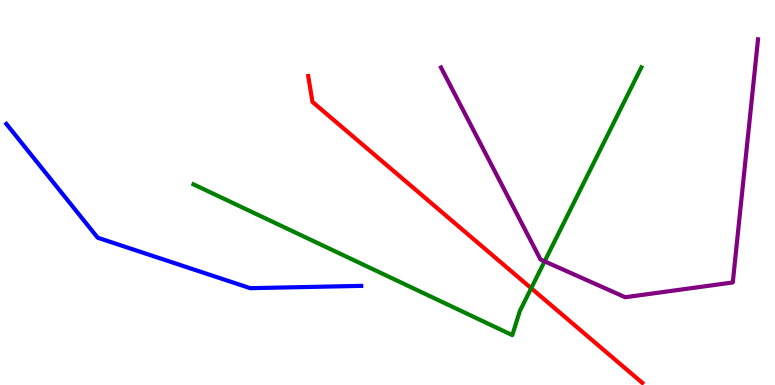[{'lines': ['blue', 'red'], 'intersections': []}, {'lines': ['green', 'red'], 'intersections': [{'x': 6.85, 'y': 2.51}]}, {'lines': ['purple', 'red'], 'intersections': []}, {'lines': ['blue', 'green'], 'intersections': []}, {'lines': ['blue', 'purple'], 'intersections': []}, {'lines': ['green', 'purple'], 'intersections': [{'x': 7.03, 'y': 3.21}]}]